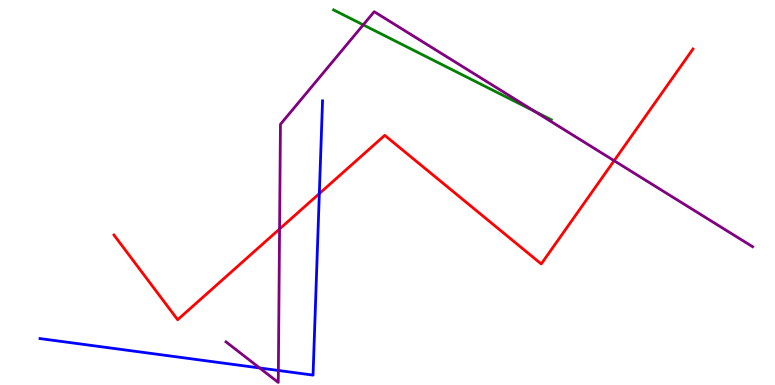[{'lines': ['blue', 'red'], 'intersections': [{'x': 4.12, 'y': 4.97}]}, {'lines': ['green', 'red'], 'intersections': []}, {'lines': ['purple', 'red'], 'intersections': [{'x': 3.61, 'y': 4.05}, {'x': 7.92, 'y': 5.83}]}, {'lines': ['blue', 'green'], 'intersections': []}, {'lines': ['blue', 'purple'], 'intersections': [{'x': 3.35, 'y': 0.443}, {'x': 3.59, 'y': 0.377}]}, {'lines': ['green', 'purple'], 'intersections': [{'x': 4.69, 'y': 9.35}, {'x': 6.9, 'y': 7.11}]}]